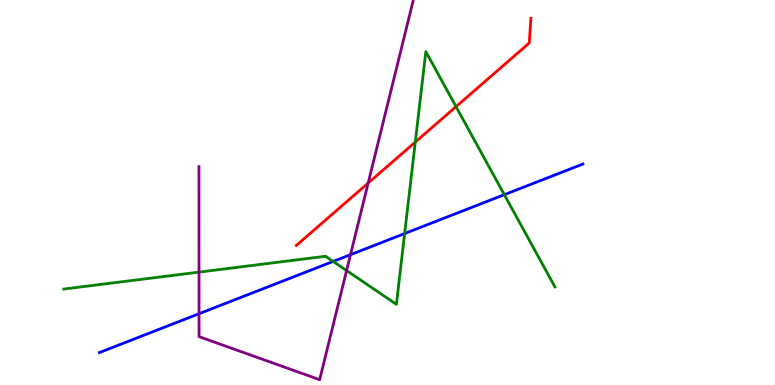[{'lines': ['blue', 'red'], 'intersections': []}, {'lines': ['green', 'red'], 'intersections': [{'x': 5.36, 'y': 6.31}, {'x': 5.88, 'y': 7.23}]}, {'lines': ['purple', 'red'], 'intersections': [{'x': 4.75, 'y': 5.25}]}, {'lines': ['blue', 'green'], 'intersections': [{'x': 4.3, 'y': 3.21}, {'x': 5.22, 'y': 3.93}, {'x': 6.51, 'y': 4.94}]}, {'lines': ['blue', 'purple'], 'intersections': [{'x': 2.57, 'y': 1.85}, {'x': 4.52, 'y': 3.39}]}, {'lines': ['green', 'purple'], 'intersections': [{'x': 2.57, 'y': 2.93}, {'x': 4.47, 'y': 2.97}]}]